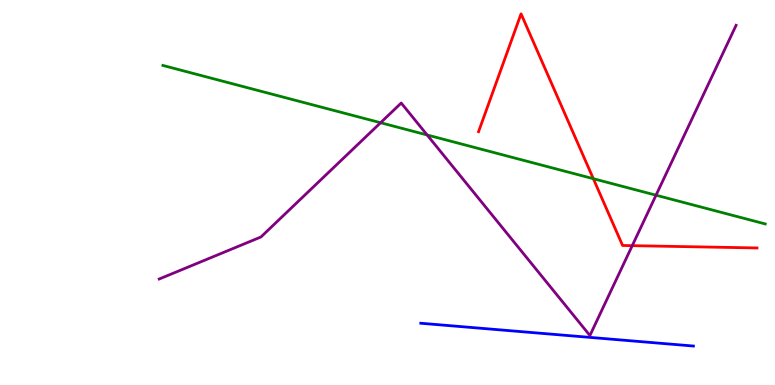[{'lines': ['blue', 'red'], 'intersections': []}, {'lines': ['green', 'red'], 'intersections': [{'x': 7.66, 'y': 5.36}]}, {'lines': ['purple', 'red'], 'intersections': [{'x': 8.16, 'y': 3.62}]}, {'lines': ['blue', 'green'], 'intersections': []}, {'lines': ['blue', 'purple'], 'intersections': []}, {'lines': ['green', 'purple'], 'intersections': [{'x': 4.91, 'y': 6.81}, {'x': 5.51, 'y': 6.49}, {'x': 8.46, 'y': 4.93}]}]